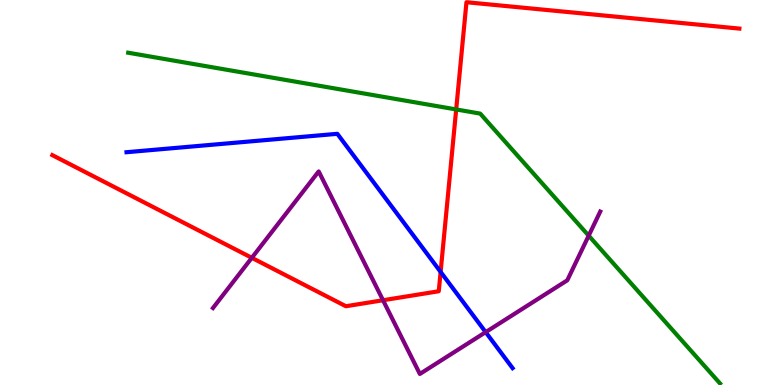[{'lines': ['blue', 'red'], 'intersections': [{'x': 5.69, 'y': 2.94}]}, {'lines': ['green', 'red'], 'intersections': [{'x': 5.89, 'y': 7.16}]}, {'lines': ['purple', 'red'], 'intersections': [{'x': 3.25, 'y': 3.3}, {'x': 4.94, 'y': 2.2}]}, {'lines': ['blue', 'green'], 'intersections': []}, {'lines': ['blue', 'purple'], 'intersections': [{'x': 6.27, 'y': 1.37}]}, {'lines': ['green', 'purple'], 'intersections': [{'x': 7.6, 'y': 3.88}]}]